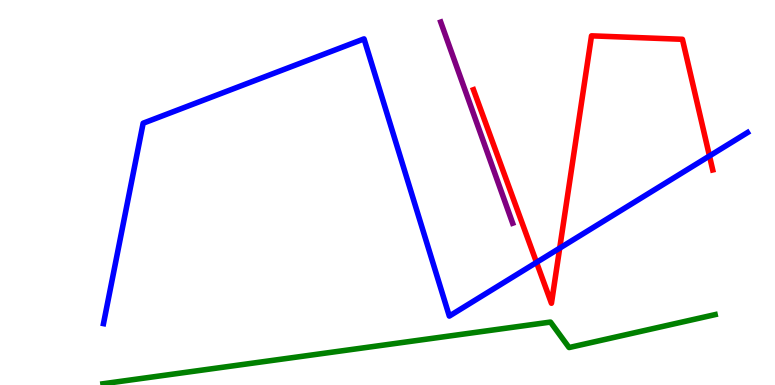[{'lines': ['blue', 'red'], 'intersections': [{'x': 6.92, 'y': 3.18}, {'x': 7.22, 'y': 3.55}, {'x': 9.15, 'y': 5.95}]}, {'lines': ['green', 'red'], 'intersections': []}, {'lines': ['purple', 'red'], 'intersections': []}, {'lines': ['blue', 'green'], 'intersections': []}, {'lines': ['blue', 'purple'], 'intersections': []}, {'lines': ['green', 'purple'], 'intersections': []}]